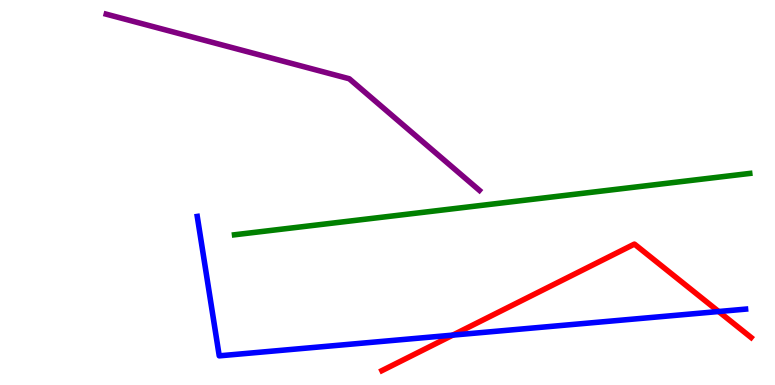[{'lines': ['blue', 'red'], 'intersections': [{'x': 5.84, 'y': 1.3}, {'x': 9.27, 'y': 1.91}]}, {'lines': ['green', 'red'], 'intersections': []}, {'lines': ['purple', 'red'], 'intersections': []}, {'lines': ['blue', 'green'], 'intersections': []}, {'lines': ['blue', 'purple'], 'intersections': []}, {'lines': ['green', 'purple'], 'intersections': []}]